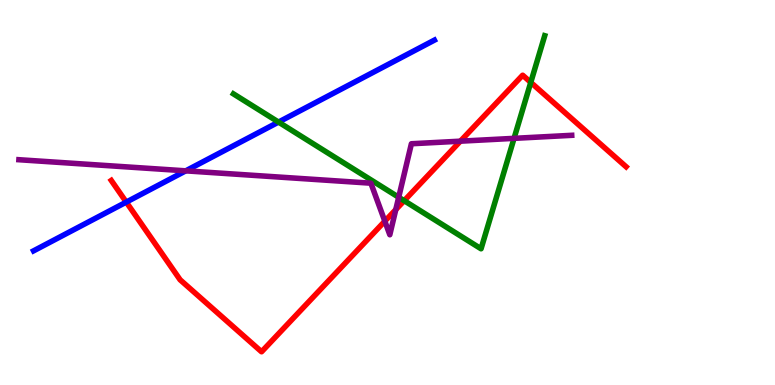[{'lines': ['blue', 'red'], 'intersections': [{'x': 1.63, 'y': 4.75}]}, {'lines': ['green', 'red'], 'intersections': [{'x': 5.22, 'y': 4.79}, {'x': 6.85, 'y': 7.86}]}, {'lines': ['purple', 'red'], 'intersections': [{'x': 4.97, 'y': 4.25}, {'x': 5.11, 'y': 4.56}, {'x': 5.94, 'y': 6.33}]}, {'lines': ['blue', 'green'], 'intersections': [{'x': 3.59, 'y': 6.83}]}, {'lines': ['blue', 'purple'], 'intersections': [{'x': 2.4, 'y': 5.56}]}, {'lines': ['green', 'purple'], 'intersections': [{'x': 5.14, 'y': 4.88}, {'x': 6.63, 'y': 6.41}]}]